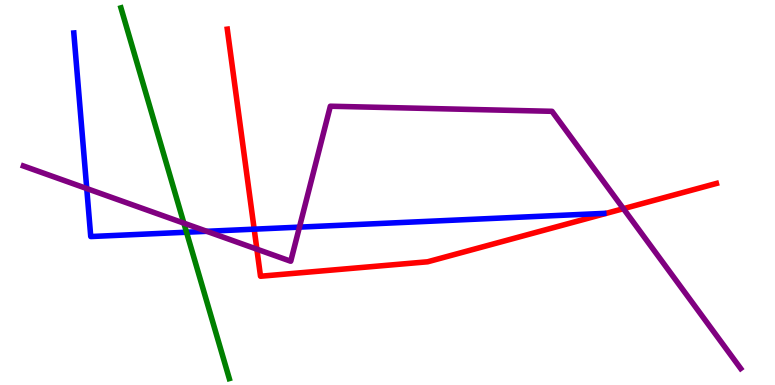[{'lines': ['blue', 'red'], 'intersections': [{'x': 3.28, 'y': 4.05}]}, {'lines': ['green', 'red'], 'intersections': []}, {'lines': ['purple', 'red'], 'intersections': [{'x': 3.31, 'y': 3.53}, {'x': 8.04, 'y': 4.58}]}, {'lines': ['blue', 'green'], 'intersections': [{'x': 2.41, 'y': 3.97}]}, {'lines': ['blue', 'purple'], 'intersections': [{'x': 1.12, 'y': 5.1}, {'x': 2.67, 'y': 3.99}, {'x': 3.86, 'y': 4.1}]}, {'lines': ['green', 'purple'], 'intersections': [{'x': 2.37, 'y': 4.2}]}]